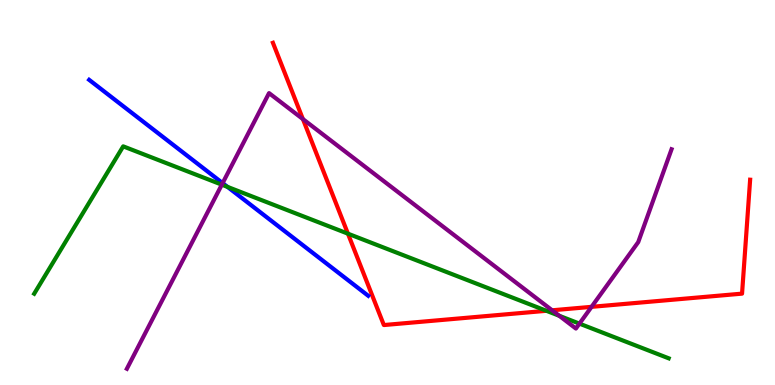[{'lines': ['blue', 'red'], 'intersections': []}, {'lines': ['green', 'red'], 'intersections': [{'x': 4.49, 'y': 3.93}, {'x': 7.05, 'y': 1.93}]}, {'lines': ['purple', 'red'], 'intersections': [{'x': 3.91, 'y': 6.91}, {'x': 7.12, 'y': 1.94}, {'x': 7.63, 'y': 2.03}]}, {'lines': ['blue', 'green'], 'intersections': [{'x': 2.94, 'y': 5.15}]}, {'lines': ['blue', 'purple'], 'intersections': [{'x': 2.87, 'y': 5.24}]}, {'lines': ['green', 'purple'], 'intersections': [{'x': 2.86, 'y': 5.2}, {'x': 7.22, 'y': 1.8}, {'x': 7.48, 'y': 1.59}]}]